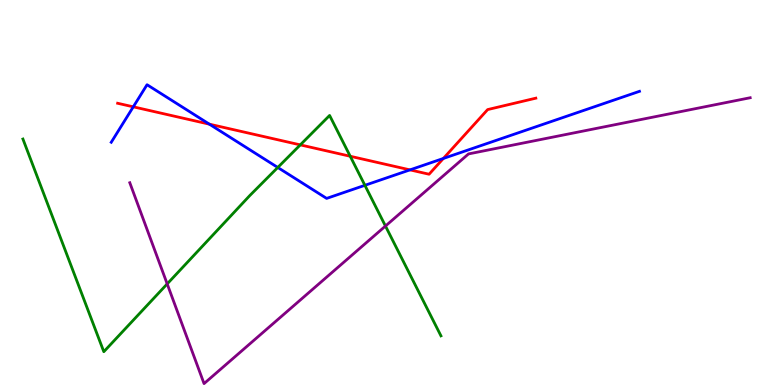[{'lines': ['blue', 'red'], 'intersections': [{'x': 1.72, 'y': 7.23}, {'x': 2.7, 'y': 6.77}, {'x': 5.29, 'y': 5.59}, {'x': 5.72, 'y': 5.88}]}, {'lines': ['green', 'red'], 'intersections': [{'x': 3.87, 'y': 6.24}, {'x': 4.52, 'y': 5.94}]}, {'lines': ['purple', 'red'], 'intersections': []}, {'lines': ['blue', 'green'], 'intersections': [{'x': 3.58, 'y': 5.65}, {'x': 4.71, 'y': 5.19}]}, {'lines': ['blue', 'purple'], 'intersections': []}, {'lines': ['green', 'purple'], 'intersections': [{'x': 2.16, 'y': 2.63}, {'x': 4.97, 'y': 4.13}]}]